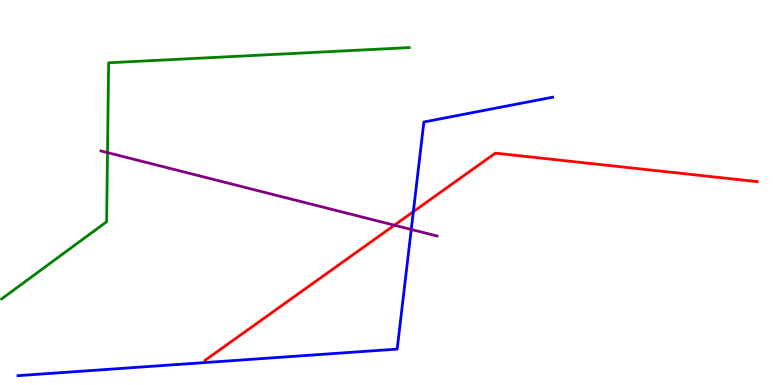[{'lines': ['blue', 'red'], 'intersections': [{'x': 5.33, 'y': 4.5}]}, {'lines': ['green', 'red'], 'intersections': []}, {'lines': ['purple', 'red'], 'intersections': [{'x': 5.09, 'y': 4.15}]}, {'lines': ['blue', 'green'], 'intersections': []}, {'lines': ['blue', 'purple'], 'intersections': [{'x': 5.31, 'y': 4.04}]}, {'lines': ['green', 'purple'], 'intersections': [{'x': 1.39, 'y': 6.04}]}]